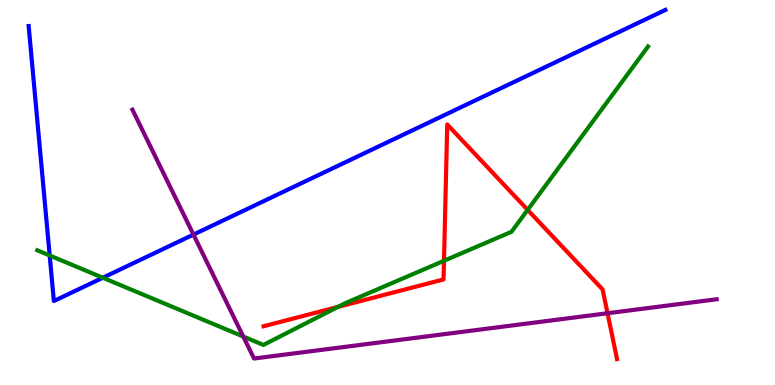[{'lines': ['blue', 'red'], 'intersections': []}, {'lines': ['green', 'red'], 'intersections': [{'x': 4.36, 'y': 2.03}, {'x': 5.73, 'y': 3.23}, {'x': 6.81, 'y': 4.55}]}, {'lines': ['purple', 'red'], 'intersections': [{'x': 7.84, 'y': 1.86}]}, {'lines': ['blue', 'green'], 'intersections': [{'x': 0.641, 'y': 3.36}, {'x': 1.33, 'y': 2.79}]}, {'lines': ['blue', 'purple'], 'intersections': [{'x': 2.5, 'y': 3.91}]}, {'lines': ['green', 'purple'], 'intersections': [{'x': 3.14, 'y': 1.26}]}]